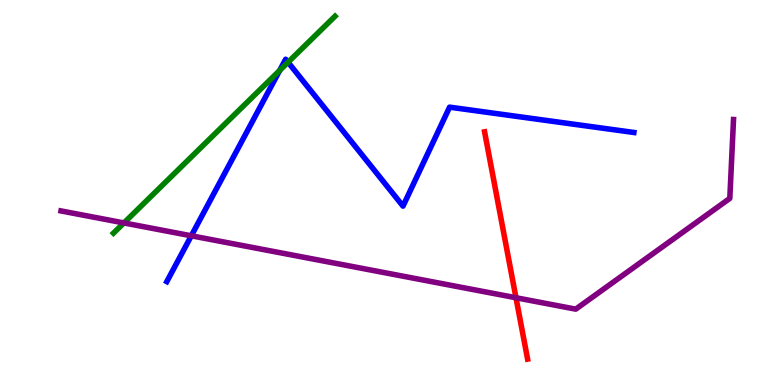[{'lines': ['blue', 'red'], 'intersections': []}, {'lines': ['green', 'red'], 'intersections': []}, {'lines': ['purple', 'red'], 'intersections': [{'x': 6.66, 'y': 2.27}]}, {'lines': ['blue', 'green'], 'intersections': [{'x': 3.61, 'y': 8.17}, {'x': 3.72, 'y': 8.38}]}, {'lines': ['blue', 'purple'], 'intersections': [{'x': 2.47, 'y': 3.88}]}, {'lines': ['green', 'purple'], 'intersections': [{'x': 1.6, 'y': 4.21}]}]